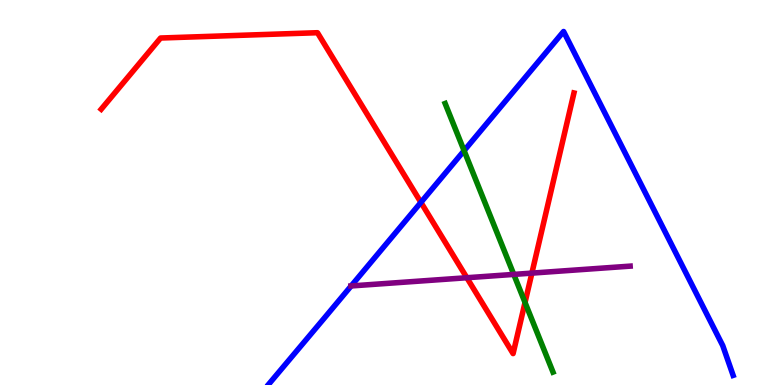[{'lines': ['blue', 'red'], 'intersections': [{'x': 5.43, 'y': 4.74}]}, {'lines': ['green', 'red'], 'intersections': [{'x': 6.77, 'y': 2.14}]}, {'lines': ['purple', 'red'], 'intersections': [{'x': 6.02, 'y': 2.79}, {'x': 6.86, 'y': 2.91}]}, {'lines': ['blue', 'green'], 'intersections': [{'x': 5.99, 'y': 6.09}]}, {'lines': ['blue', 'purple'], 'intersections': [{'x': 4.53, 'y': 2.57}]}, {'lines': ['green', 'purple'], 'intersections': [{'x': 6.63, 'y': 2.87}]}]